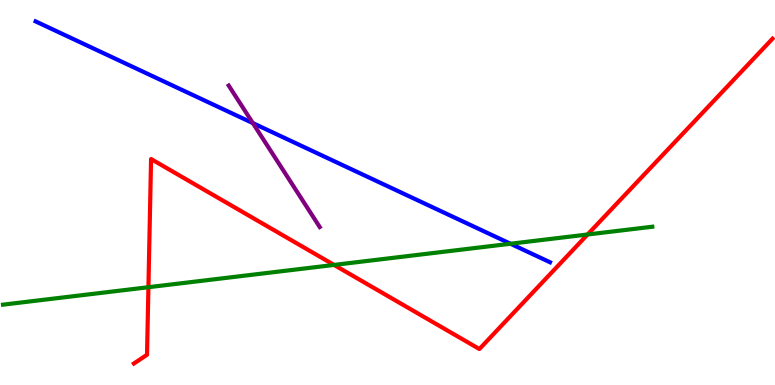[{'lines': ['blue', 'red'], 'intersections': []}, {'lines': ['green', 'red'], 'intersections': [{'x': 1.92, 'y': 2.54}, {'x': 4.31, 'y': 3.12}, {'x': 7.58, 'y': 3.91}]}, {'lines': ['purple', 'red'], 'intersections': []}, {'lines': ['blue', 'green'], 'intersections': [{'x': 6.59, 'y': 3.67}]}, {'lines': ['blue', 'purple'], 'intersections': [{'x': 3.26, 'y': 6.8}]}, {'lines': ['green', 'purple'], 'intersections': []}]